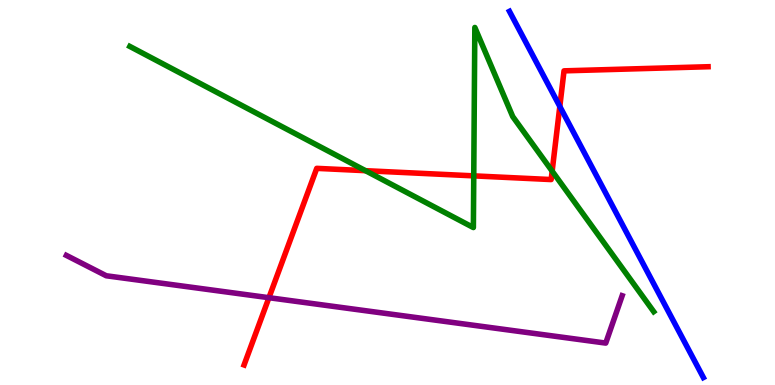[{'lines': ['blue', 'red'], 'intersections': [{'x': 7.22, 'y': 7.23}]}, {'lines': ['green', 'red'], 'intersections': [{'x': 4.72, 'y': 5.57}, {'x': 6.11, 'y': 5.43}, {'x': 7.12, 'y': 5.55}]}, {'lines': ['purple', 'red'], 'intersections': [{'x': 3.47, 'y': 2.27}]}, {'lines': ['blue', 'green'], 'intersections': []}, {'lines': ['blue', 'purple'], 'intersections': []}, {'lines': ['green', 'purple'], 'intersections': []}]